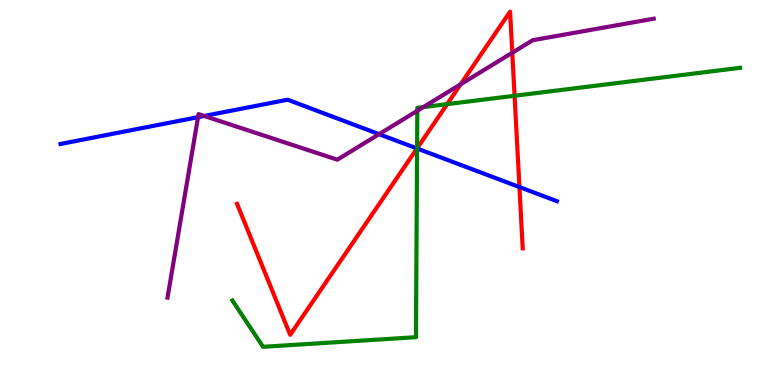[{'lines': ['blue', 'red'], 'intersections': [{'x': 5.38, 'y': 6.14}, {'x': 6.7, 'y': 5.14}]}, {'lines': ['green', 'red'], 'intersections': [{'x': 5.38, 'y': 6.15}, {'x': 5.77, 'y': 7.3}, {'x': 6.64, 'y': 7.51}]}, {'lines': ['purple', 'red'], 'intersections': [{'x': 5.94, 'y': 7.81}, {'x': 6.61, 'y': 8.63}]}, {'lines': ['blue', 'green'], 'intersections': [{'x': 5.38, 'y': 6.14}]}, {'lines': ['blue', 'purple'], 'intersections': [{'x': 2.56, 'y': 6.96}, {'x': 2.64, 'y': 6.99}, {'x': 4.89, 'y': 6.52}]}, {'lines': ['green', 'purple'], 'intersections': [{'x': 5.38, 'y': 7.12}, {'x': 5.46, 'y': 7.22}]}]